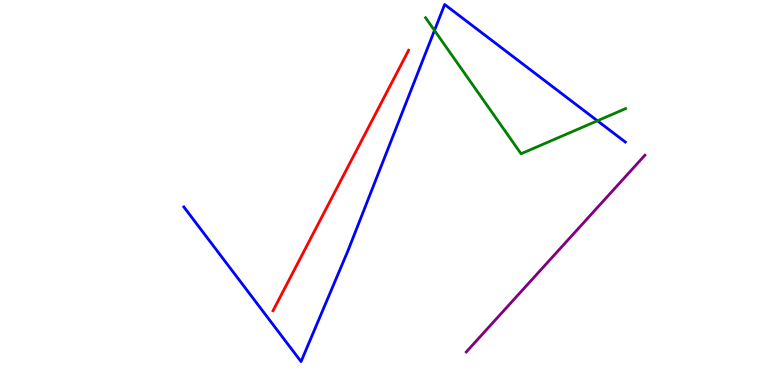[{'lines': ['blue', 'red'], 'intersections': []}, {'lines': ['green', 'red'], 'intersections': []}, {'lines': ['purple', 'red'], 'intersections': []}, {'lines': ['blue', 'green'], 'intersections': [{'x': 5.61, 'y': 9.21}, {'x': 7.71, 'y': 6.86}]}, {'lines': ['blue', 'purple'], 'intersections': []}, {'lines': ['green', 'purple'], 'intersections': []}]